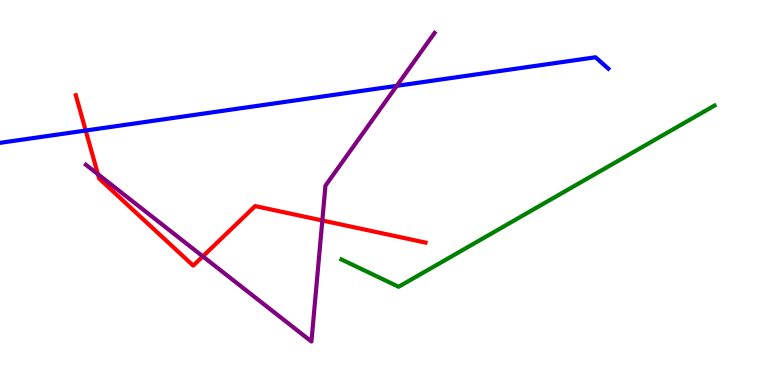[{'lines': ['blue', 'red'], 'intersections': [{'x': 1.11, 'y': 6.61}]}, {'lines': ['green', 'red'], 'intersections': []}, {'lines': ['purple', 'red'], 'intersections': [{'x': 1.26, 'y': 5.48}, {'x': 2.62, 'y': 3.34}, {'x': 4.16, 'y': 4.27}]}, {'lines': ['blue', 'green'], 'intersections': []}, {'lines': ['blue', 'purple'], 'intersections': [{'x': 5.12, 'y': 7.77}]}, {'lines': ['green', 'purple'], 'intersections': []}]